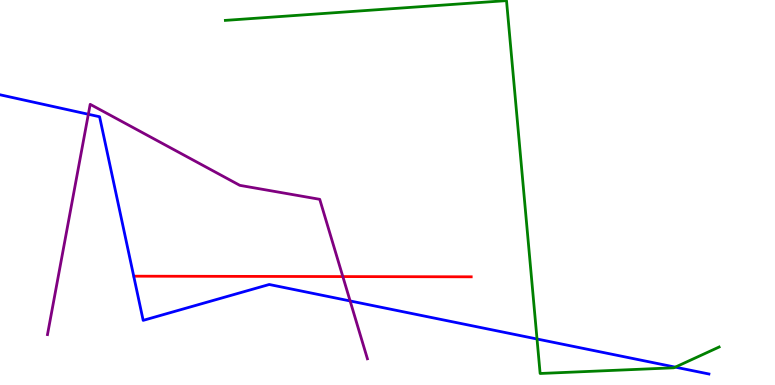[{'lines': ['blue', 'red'], 'intersections': []}, {'lines': ['green', 'red'], 'intersections': []}, {'lines': ['purple', 'red'], 'intersections': [{'x': 4.42, 'y': 2.82}]}, {'lines': ['blue', 'green'], 'intersections': [{'x': 6.93, 'y': 1.19}, {'x': 8.71, 'y': 0.464}]}, {'lines': ['blue', 'purple'], 'intersections': [{'x': 1.14, 'y': 7.03}, {'x': 4.52, 'y': 2.18}]}, {'lines': ['green', 'purple'], 'intersections': []}]